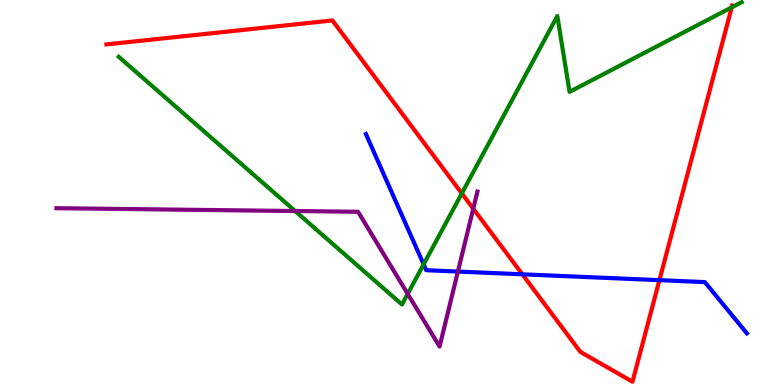[{'lines': ['blue', 'red'], 'intersections': [{'x': 6.74, 'y': 2.87}, {'x': 8.51, 'y': 2.72}]}, {'lines': ['green', 'red'], 'intersections': [{'x': 5.96, 'y': 4.98}, {'x': 9.44, 'y': 9.81}]}, {'lines': ['purple', 'red'], 'intersections': [{'x': 6.11, 'y': 4.58}]}, {'lines': ['blue', 'green'], 'intersections': [{'x': 5.47, 'y': 3.13}]}, {'lines': ['blue', 'purple'], 'intersections': [{'x': 5.91, 'y': 2.95}]}, {'lines': ['green', 'purple'], 'intersections': [{'x': 3.81, 'y': 4.52}, {'x': 5.26, 'y': 2.37}]}]